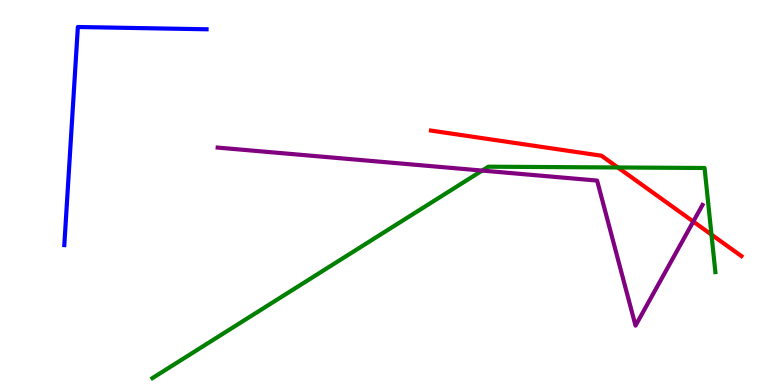[{'lines': ['blue', 'red'], 'intersections': []}, {'lines': ['green', 'red'], 'intersections': [{'x': 7.97, 'y': 5.65}, {'x': 9.18, 'y': 3.91}]}, {'lines': ['purple', 'red'], 'intersections': [{'x': 8.95, 'y': 4.24}]}, {'lines': ['blue', 'green'], 'intersections': []}, {'lines': ['blue', 'purple'], 'intersections': []}, {'lines': ['green', 'purple'], 'intersections': [{'x': 6.22, 'y': 5.57}]}]